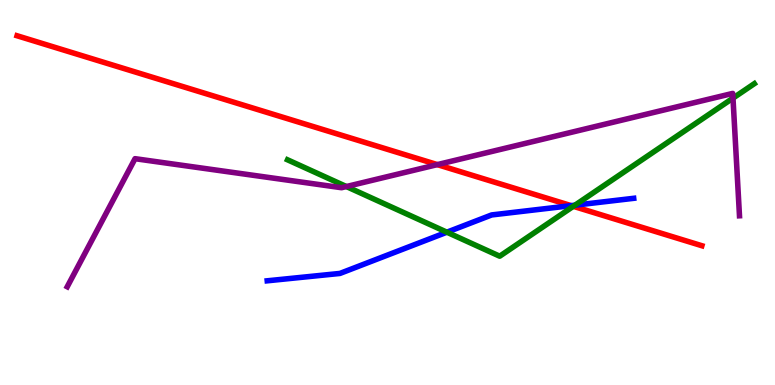[{'lines': ['blue', 'red'], 'intersections': [{'x': 7.37, 'y': 4.66}]}, {'lines': ['green', 'red'], 'intersections': [{'x': 7.4, 'y': 4.64}]}, {'lines': ['purple', 'red'], 'intersections': [{'x': 5.64, 'y': 5.72}]}, {'lines': ['blue', 'green'], 'intersections': [{'x': 5.77, 'y': 3.97}, {'x': 7.42, 'y': 4.67}]}, {'lines': ['blue', 'purple'], 'intersections': []}, {'lines': ['green', 'purple'], 'intersections': [{'x': 4.47, 'y': 5.15}, {'x': 9.46, 'y': 7.45}]}]